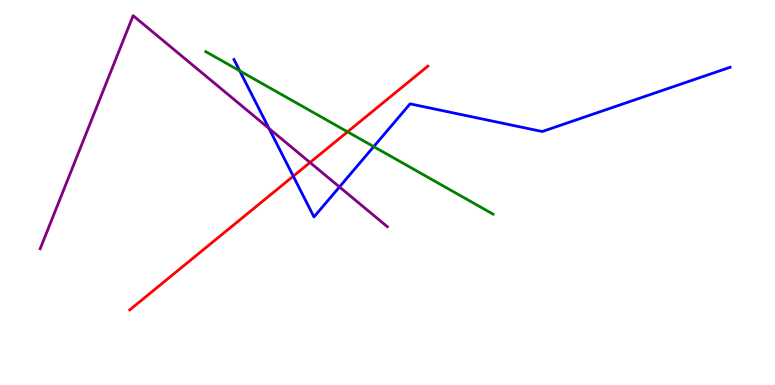[{'lines': ['blue', 'red'], 'intersections': [{'x': 3.78, 'y': 5.42}]}, {'lines': ['green', 'red'], 'intersections': [{'x': 4.48, 'y': 6.58}]}, {'lines': ['purple', 'red'], 'intersections': [{'x': 4.0, 'y': 5.78}]}, {'lines': ['blue', 'green'], 'intersections': [{'x': 3.09, 'y': 8.16}, {'x': 4.82, 'y': 6.19}]}, {'lines': ['blue', 'purple'], 'intersections': [{'x': 3.47, 'y': 6.66}, {'x': 4.38, 'y': 5.14}]}, {'lines': ['green', 'purple'], 'intersections': []}]